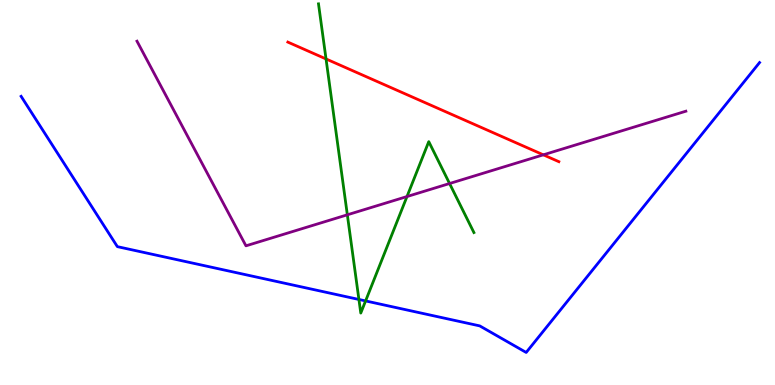[{'lines': ['blue', 'red'], 'intersections': []}, {'lines': ['green', 'red'], 'intersections': [{'x': 4.21, 'y': 8.47}]}, {'lines': ['purple', 'red'], 'intersections': [{'x': 7.01, 'y': 5.98}]}, {'lines': ['blue', 'green'], 'intersections': [{'x': 4.63, 'y': 2.22}, {'x': 4.72, 'y': 2.18}]}, {'lines': ['blue', 'purple'], 'intersections': []}, {'lines': ['green', 'purple'], 'intersections': [{'x': 4.48, 'y': 4.42}, {'x': 5.25, 'y': 4.89}, {'x': 5.8, 'y': 5.23}]}]